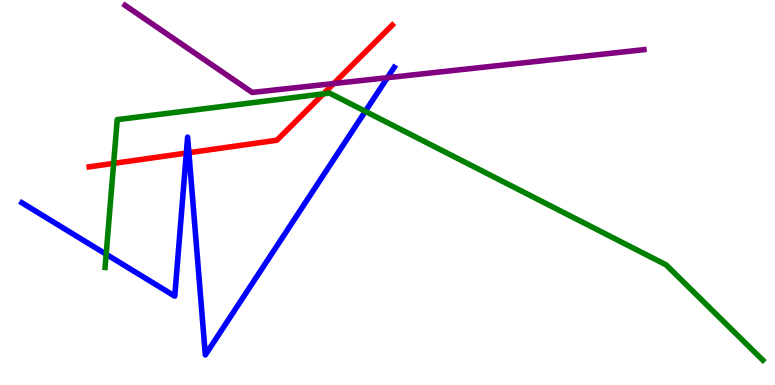[{'lines': ['blue', 'red'], 'intersections': [{'x': 2.4, 'y': 6.02}, {'x': 2.44, 'y': 6.03}]}, {'lines': ['green', 'red'], 'intersections': [{'x': 1.47, 'y': 5.76}, {'x': 4.17, 'y': 7.56}]}, {'lines': ['purple', 'red'], 'intersections': [{'x': 4.31, 'y': 7.83}]}, {'lines': ['blue', 'green'], 'intersections': [{'x': 1.37, 'y': 3.4}, {'x': 4.71, 'y': 7.11}]}, {'lines': ['blue', 'purple'], 'intersections': [{'x': 5.0, 'y': 7.98}]}, {'lines': ['green', 'purple'], 'intersections': []}]